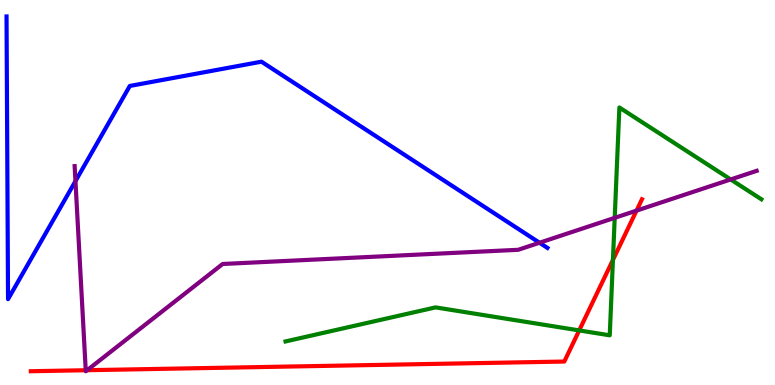[{'lines': ['blue', 'red'], 'intersections': []}, {'lines': ['green', 'red'], 'intersections': [{'x': 7.47, 'y': 1.42}, {'x': 7.91, 'y': 3.25}]}, {'lines': ['purple', 'red'], 'intersections': [{'x': 1.11, 'y': 0.384}, {'x': 1.12, 'y': 0.384}, {'x': 8.21, 'y': 4.53}]}, {'lines': ['blue', 'green'], 'intersections': []}, {'lines': ['blue', 'purple'], 'intersections': [{'x': 0.974, 'y': 5.29}, {'x': 6.96, 'y': 3.7}]}, {'lines': ['green', 'purple'], 'intersections': [{'x': 7.93, 'y': 4.34}, {'x': 9.43, 'y': 5.34}]}]